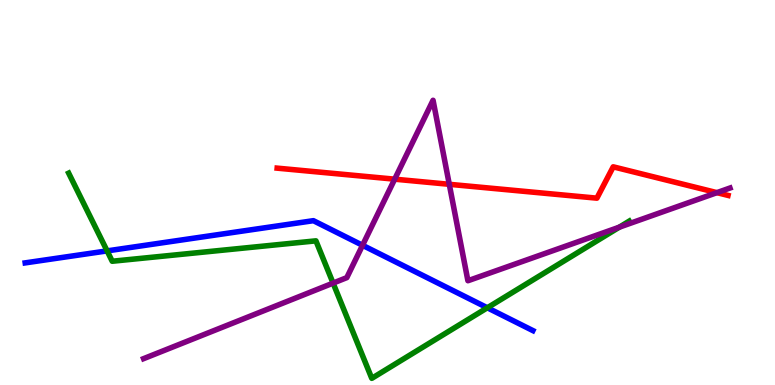[{'lines': ['blue', 'red'], 'intersections': []}, {'lines': ['green', 'red'], 'intersections': []}, {'lines': ['purple', 'red'], 'intersections': [{'x': 5.09, 'y': 5.35}, {'x': 5.8, 'y': 5.21}, {'x': 9.25, 'y': 5.0}]}, {'lines': ['blue', 'green'], 'intersections': [{'x': 1.38, 'y': 3.48}, {'x': 6.29, 'y': 2.01}]}, {'lines': ['blue', 'purple'], 'intersections': [{'x': 4.68, 'y': 3.63}]}, {'lines': ['green', 'purple'], 'intersections': [{'x': 4.3, 'y': 2.65}, {'x': 7.99, 'y': 4.1}]}]